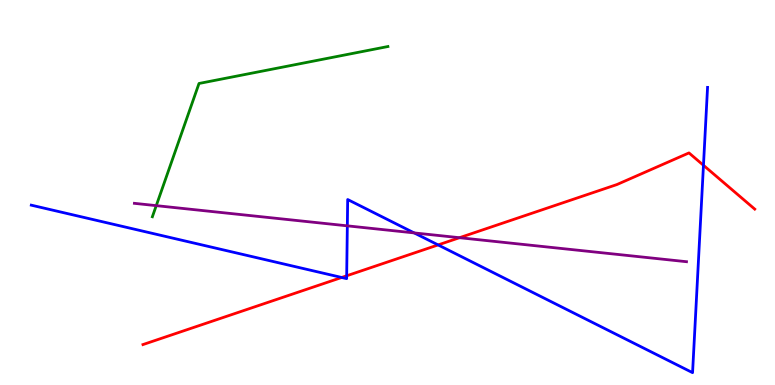[{'lines': ['blue', 'red'], 'intersections': [{'x': 4.41, 'y': 2.79}, {'x': 4.47, 'y': 2.84}, {'x': 5.65, 'y': 3.64}, {'x': 9.08, 'y': 5.71}]}, {'lines': ['green', 'red'], 'intersections': []}, {'lines': ['purple', 'red'], 'intersections': [{'x': 5.93, 'y': 3.83}]}, {'lines': ['blue', 'green'], 'intersections': []}, {'lines': ['blue', 'purple'], 'intersections': [{'x': 4.48, 'y': 4.13}, {'x': 5.34, 'y': 3.95}]}, {'lines': ['green', 'purple'], 'intersections': [{'x': 2.02, 'y': 4.66}]}]